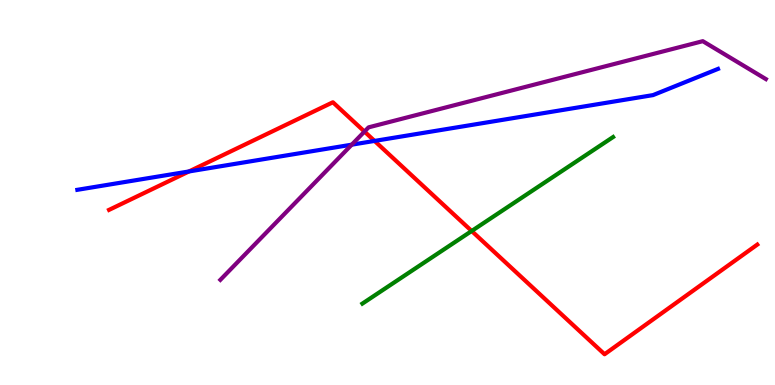[{'lines': ['blue', 'red'], 'intersections': [{'x': 2.44, 'y': 5.55}, {'x': 4.83, 'y': 6.34}]}, {'lines': ['green', 'red'], 'intersections': [{'x': 6.09, 'y': 4.0}]}, {'lines': ['purple', 'red'], 'intersections': [{'x': 4.7, 'y': 6.58}]}, {'lines': ['blue', 'green'], 'intersections': []}, {'lines': ['blue', 'purple'], 'intersections': [{'x': 4.54, 'y': 6.24}]}, {'lines': ['green', 'purple'], 'intersections': []}]